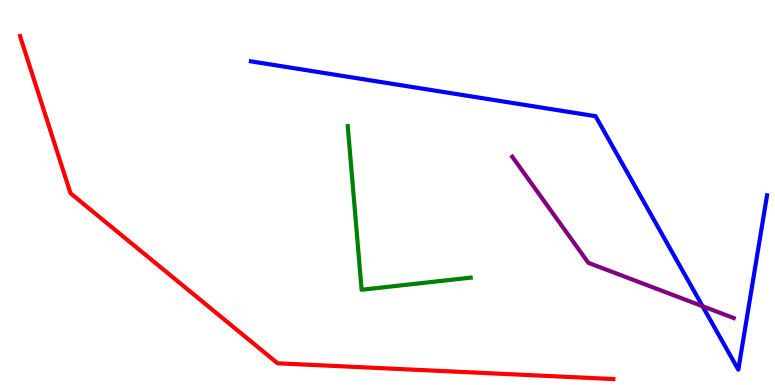[{'lines': ['blue', 'red'], 'intersections': []}, {'lines': ['green', 'red'], 'intersections': []}, {'lines': ['purple', 'red'], 'intersections': []}, {'lines': ['blue', 'green'], 'intersections': []}, {'lines': ['blue', 'purple'], 'intersections': [{'x': 9.07, 'y': 2.05}]}, {'lines': ['green', 'purple'], 'intersections': []}]